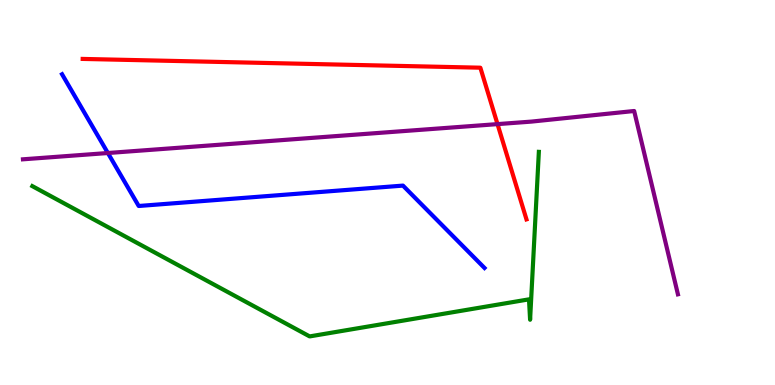[{'lines': ['blue', 'red'], 'intersections': []}, {'lines': ['green', 'red'], 'intersections': []}, {'lines': ['purple', 'red'], 'intersections': [{'x': 6.42, 'y': 6.78}]}, {'lines': ['blue', 'green'], 'intersections': []}, {'lines': ['blue', 'purple'], 'intersections': [{'x': 1.39, 'y': 6.03}]}, {'lines': ['green', 'purple'], 'intersections': []}]